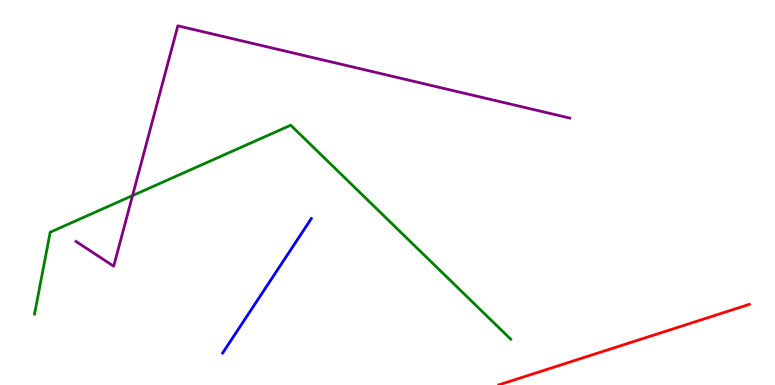[{'lines': ['blue', 'red'], 'intersections': []}, {'lines': ['green', 'red'], 'intersections': []}, {'lines': ['purple', 'red'], 'intersections': []}, {'lines': ['blue', 'green'], 'intersections': []}, {'lines': ['blue', 'purple'], 'intersections': []}, {'lines': ['green', 'purple'], 'intersections': [{'x': 1.71, 'y': 4.92}]}]